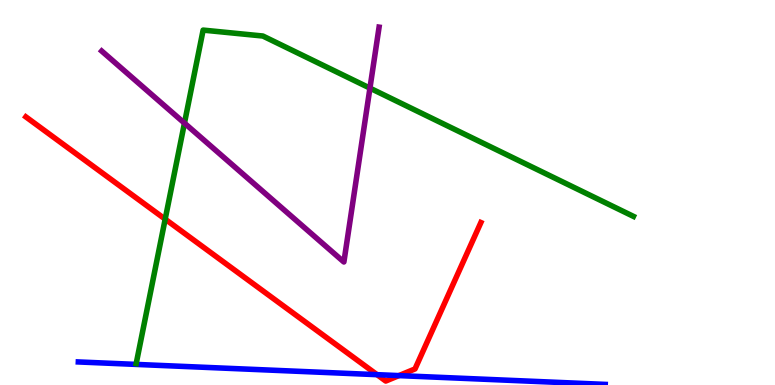[{'lines': ['blue', 'red'], 'intersections': [{'x': 4.87, 'y': 0.268}, {'x': 5.15, 'y': 0.244}]}, {'lines': ['green', 'red'], 'intersections': [{'x': 2.13, 'y': 4.31}]}, {'lines': ['purple', 'red'], 'intersections': []}, {'lines': ['blue', 'green'], 'intersections': []}, {'lines': ['blue', 'purple'], 'intersections': []}, {'lines': ['green', 'purple'], 'intersections': [{'x': 2.38, 'y': 6.8}, {'x': 4.77, 'y': 7.71}]}]